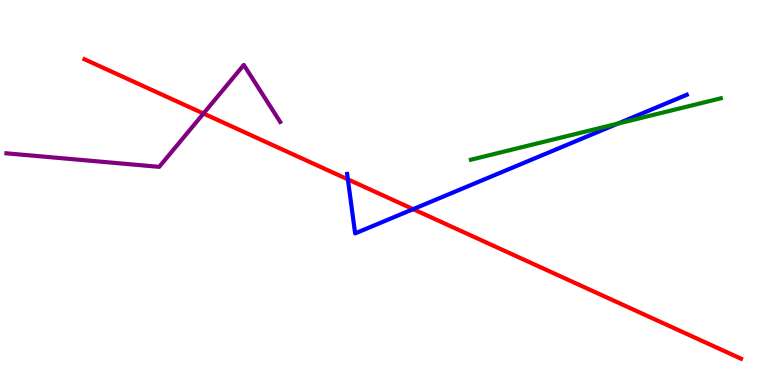[{'lines': ['blue', 'red'], 'intersections': [{'x': 4.49, 'y': 5.34}, {'x': 5.33, 'y': 4.57}]}, {'lines': ['green', 'red'], 'intersections': []}, {'lines': ['purple', 'red'], 'intersections': [{'x': 2.63, 'y': 7.05}]}, {'lines': ['blue', 'green'], 'intersections': [{'x': 7.97, 'y': 6.79}]}, {'lines': ['blue', 'purple'], 'intersections': []}, {'lines': ['green', 'purple'], 'intersections': []}]